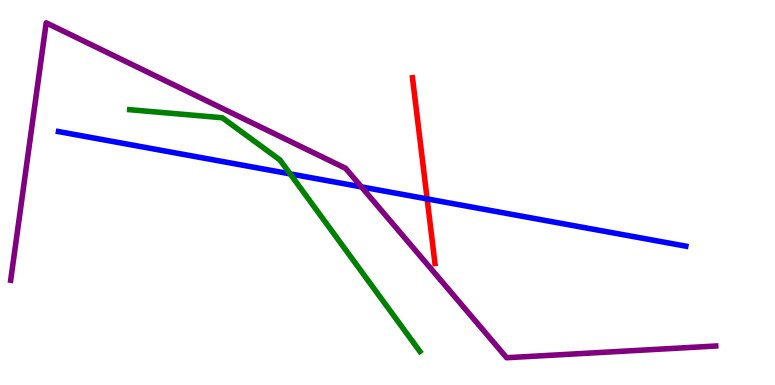[{'lines': ['blue', 'red'], 'intersections': [{'x': 5.51, 'y': 4.83}]}, {'lines': ['green', 'red'], 'intersections': []}, {'lines': ['purple', 'red'], 'intersections': []}, {'lines': ['blue', 'green'], 'intersections': [{'x': 3.74, 'y': 5.48}]}, {'lines': ['blue', 'purple'], 'intersections': [{'x': 4.66, 'y': 5.15}]}, {'lines': ['green', 'purple'], 'intersections': []}]